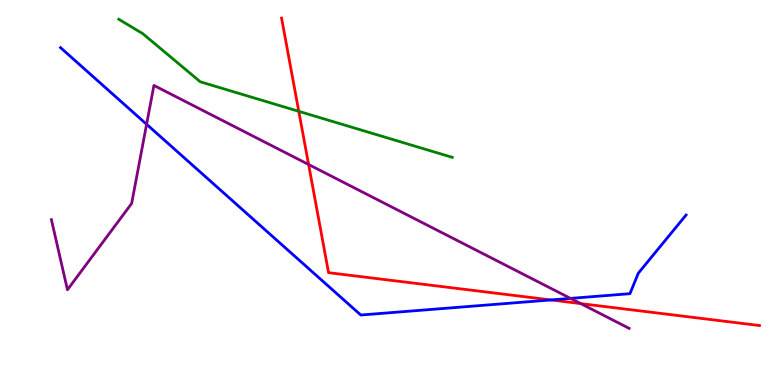[{'lines': ['blue', 'red'], 'intersections': [{'x': 7.11, 'y': 2.21}]}, {'lines': ['green', 'red'], 'intersections': [{'x': 3.86, 'y': 7.11}]}, {'lines': ['purple', 'red'], 'intersections': [{'x': 3.98, 'y': 5.73}, {'x': 7.49, 'y': 2.11}]}, {'lines': ['blue', 'green'], 'intersections': []}, {'lines': ['blue', 'purple'], 'intersections': [{'x': 1.89, 'y': 6.77}, {'x': 7.36, 'y': 2.25}]}, {'lines': ['green', 'purple'], 'intersections': []}]